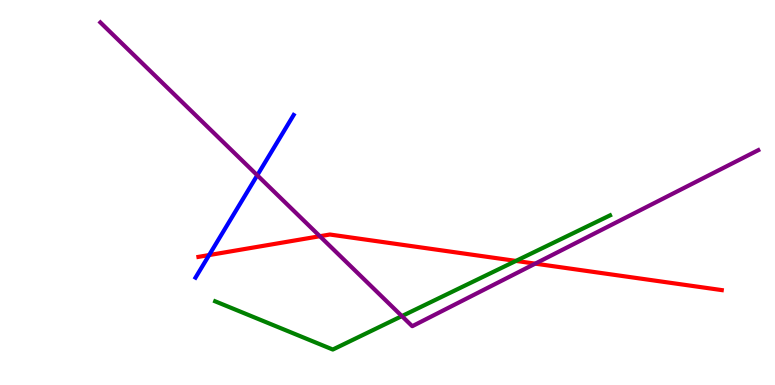[{'lines': ['blue', 'red'], 'intersections': [{'x': 2.7, 'y': 3.38}]}, {'lines': ['green', 'red'], 'intersections': [{'x': 6.66, 'y': 3.22}]}, {'lines': ['purple', 'red'], 'intersections': [{'x': 4.13, 'y': 3.86}, {'x': 6.91, 'y': 3.15}]}, {'lines': ['blue', 'green'], 'intersections': []}, {'lines': ['blue', 'purple'], 'intersections': [{'x': 3.32, 'y': 5.45}]}, {'lines': ['green', 'purple'], 'intersections': [{'x': 5.19, 'y': 1.79}]}]